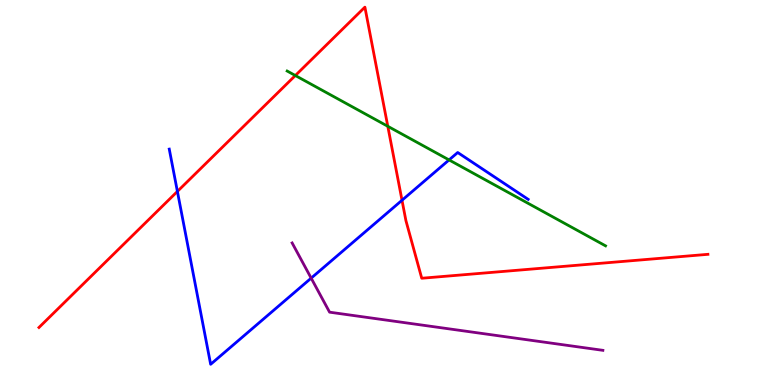[{'lines': ['blue', 'red'], 'intersections': [{'x': 2.29, 'y': 5.03}, {'x': 5.19, 'y': 4.8}]}, {'lines': ['green', 'red'], 'intersections': [{'x': 3.81, 'y': 8.04}, {'x': 5.0, 'y': 6.72}]}, {'lines': ['purple', 'red'], 'intersections': []}, {'lines': ['blue', 'green'], 'intersections': [{'x': 5.79, 'y': 5.85}]}, {'lines': ['blue', 'purple'], 'intersections': [{'x': 4.02, 'y': 2.78}]}, {'lines': ['green', 'purple'], 'intersections': []}]